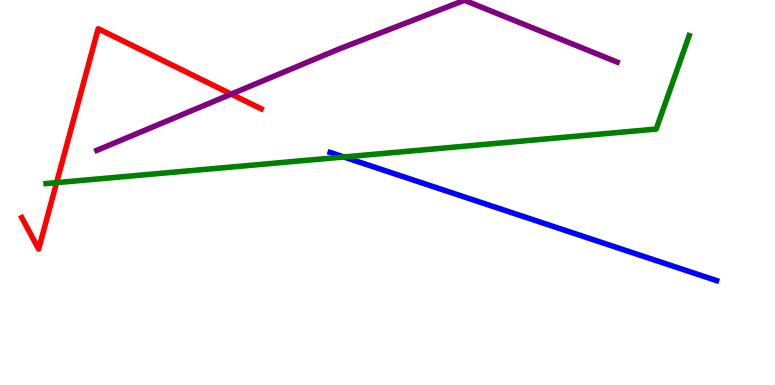[{'lines': ['blue', 'red'], 'intersections': []}, {'lines': ['green', 'red'], 'intersections': [{'x': 0.73, 'y': 5.26}]}, {'lines': ['purple', 'red'], 'intersections': [{'x': 2.98, 'y': 7.56}]}, {'lines': ['blue', 'green'], 'intersections': [{'x': 4.44, 'y': 5.92}]}, {'lines': ['blue', 'purple'], 'intersections': []}, {'lines': ['green', 'purple'], 'intersections': []}]